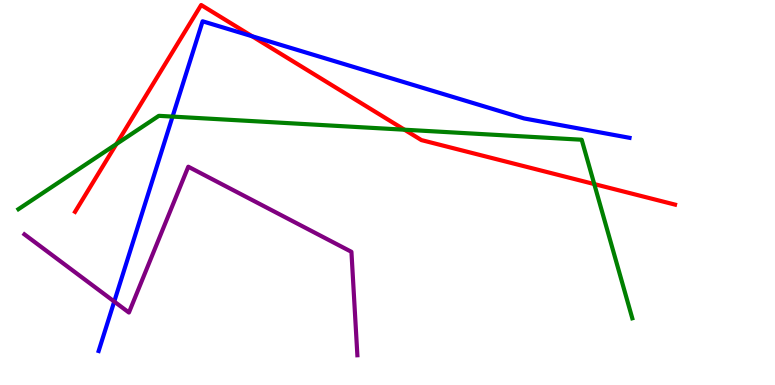[{'lines': ['blue', 'red'], 'intersections': [{'x': 3.25, 'y': 9.06}]}, {'lines': ['green', 'red'], 'intersections': [{'x': 1.5, 'y': 6.26}, {'x': 5.22, 'y': 6.63}, {'x': 7.67, 'y': 5.22}]}, {'lines': ['purple', 'red'], 'intersections': []}, {'lines': ['blue', 'green'], 'intersections': [{'x': 2.23, 'y': 6.97}]}, {'lines': ['blue', 'purple'], 'intersections': [{'x': 1.47, 'y': 2.17}]}, {'lines': ['green', 'purple'], 'intersections': []}]